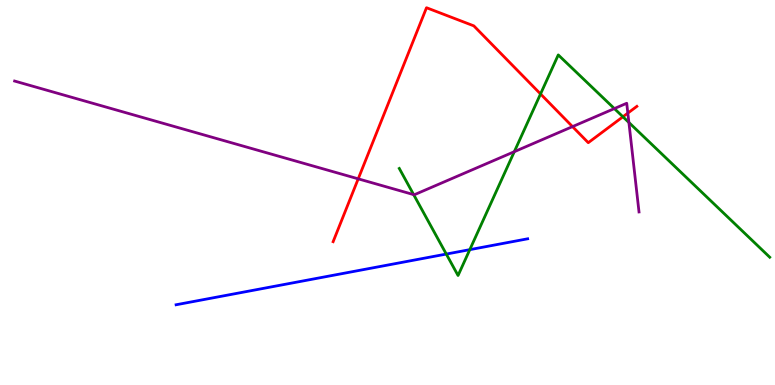[{'lines': ['blue', 'red'], 'intersections': []}, {'lines': ['green', 'red'], 'intersections': [{'x': 6.97, 'y': 7.56}, {'x': 8.04, 'y': 6.97}]}, {'lines': ['purple', 'red'], 'intersections': [{'x': 4.62, 'y': 5.35}, {'x': 7.39, 'y': 6.71}, {'x': 8.1, 'y': 7.06}]}, {'lines': ['blue', 'green'], 'intersections': [{'x': 5.76, 'y': 3.4}, {'x': 6.06, 'y': 3.52}]}, {'lines': ['blue', 'purple'], 'intersections': []}, {'lines': ['green', 'purple'], 'intersections': [{'x': 5.34, 'y': 4.95}, {'x': 6.64, 'y': 6.06}, {'x': 7.93, 'y': 7.18}, {'x': 8.11, 'y': 6.82}]}]